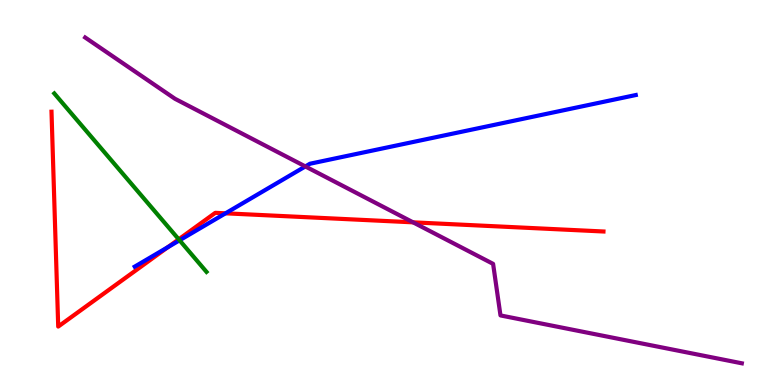[{'lines': ['blue', 'red'], 'intersections': [{'x': 2.17, 'y': 3.58}, {'x': 2.91, 'y': 4.46}]}, {'lines': ['green', 'red'], 'intersections': [{'x': 2.31, 'y': 3.78}]}, {'lines': ['purple', 'red'], 'intersections': [{'x': 5.33, 'y': 4.23}]}, {'lines': ['blue', 'green'], 'intersections': [{'x': 2.32, 'y': 3.76}]}, {'lines': ['blue', 'purple'], 'intersections': [{'x': 3.94, 'y': 5.68}]}, {'lines': ['green', 'purple'], 'intersections': []}]